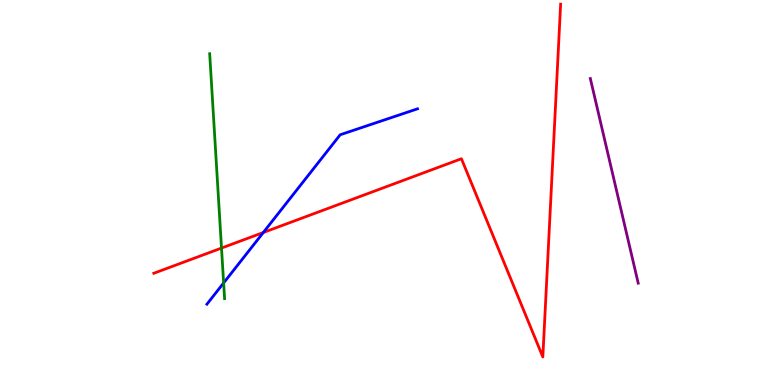[{'lines': ['blue', 'red'], 'intersections': [{'x': 3.4, 'y': 3.96}]}, {'lines': ['green', 'red'], 'intersections': [{'x': 2.86, 'y': 3.56}]}, {'lines': ['purple', 'red'], 'intersections': []}, {'lines': ['blue', 'green'], 'intersections': [{'x': 2.89, 'y': 2.65}]}, {'lines': ['blue', 'purple'], 'intersections': []}, {'lines': ['green', 'purple'], 'intersections': []}]